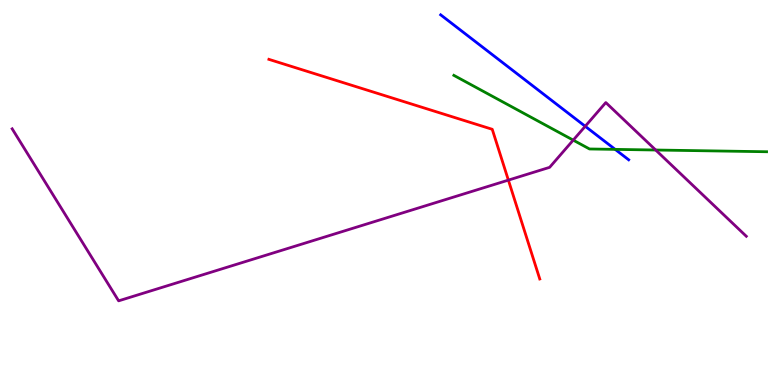[{'lines': ['blue', 'red'], 'intersections': []}, {'lines': ['green', 'red'], 'intersections': []}, {'lines': ['purple', 'red'], 'intersections': [{'x': 6.56, 'y': 5.32}]}, {'lines': ['blue', 'green'], 'intersections': [{'x': 7.94, 'y': 6.12}]}, {'lines': ['blue', 'purple'], 'intersections': [{'x': 7.55, 'y': 6.72}]}, {'lines': ['green', 'purple'], 'intersections': [{'x': 7.4, 'y': 6.36}, {'x': 8.46, 'y': 6.1}]}]